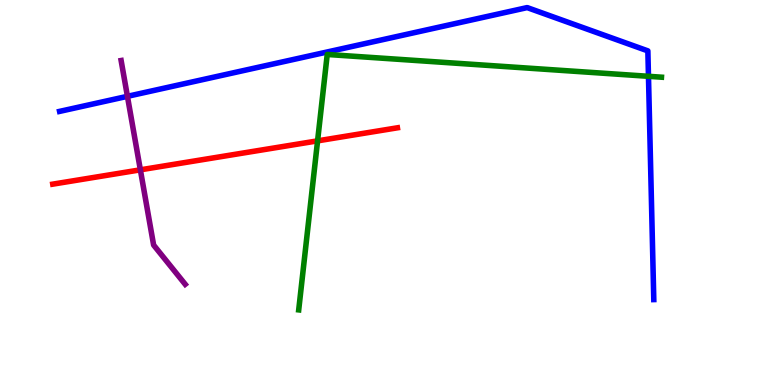[{'lines': ['blue', 'red'], 'intersections': []}, {'lines': ['green', 'red'], 'intersections': [{'x': 4.1, 'y': 6.34}]}, {'lines': ['purple', 'red'], 'intersections': [{'x': 1.81, 'y': 5.59}]}, {'lines': ['blue', 'green'], 'intersections': [{'x': 8.37, 'y': 8.02}]}, {'lines': ['blue', 'purple'], 'intersections': [{'x': 1.64, 'y': 7.5}]}, {'lines': ['green', 'purple'], 'intersections': []}]